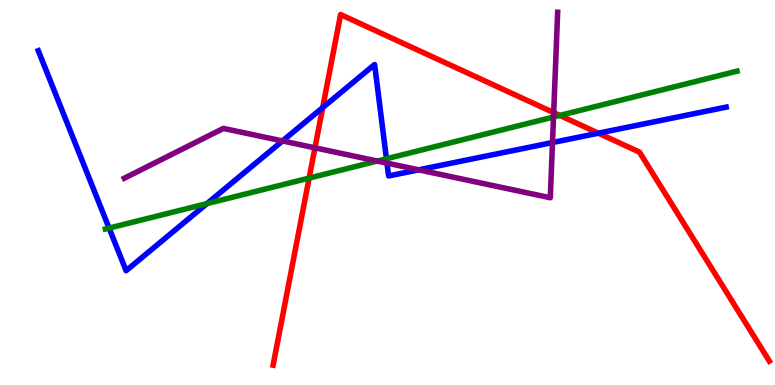[{'lines': ['blue', 'red'], 'intersections': [{'x': 4.16, 'y': 7.21}, {'x': 7.72, 'y': 6.54}]}, {'lines': ['green', 'red'], 'intersections': [{'x': 3.99, 'y': 5.37}, {'x': 7.22, 'y': 7.0}]}, {'lines': ['purple', 'red'], 'intersections': [{'x': 4.06, 'y': 6.16}, {'x': 7.14, 'y': 7.07}]}, {'lines': ['blue', 'green'], 'intersections': [{'x': 1.41, 'y': 4.08}, {'x': 2.67, 'y': 4.71}, {'x': 4.99, 'y': 5.88}]}, {'lines': ['blue', 'purple'], 'intersections': [{'x': 3.65, 'y': 6.34}, {'x': 4.99, 'y': 5.76}, {'x': 5.4, 'y': 5.59}, {'x': 7.13, 'y': 6.3}]}, {'lines': ['green', 'purple'], 'intersections': [{'x': 4.87, 'y': 5.82}, {'x': 7.14, 'y': 6.96}]}]